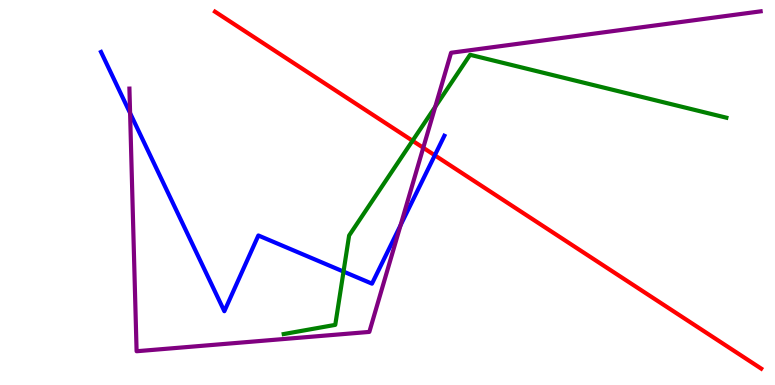[{'lines': ['blue', 'red'], 'intersections': [{'x': 5.61, 'y': 5.97}]}, {'lines': ['green', 'red'], 'intersections': [{'x': 5.32, 'y': 6.34}]}, {'lines': ['purple', 'red'], 'intersections': [{'x': 5.46, 'y': 6.16}]}, {'lines': ['blue', 'green'], 'intersections': [{'x': 4.43, 'y': 2.95}]}, {'lines': ['blue', 'purple'], 'intersections': [{'x': 1.68, 'y': 7.06}, {'x': 5.17, 'y': 4.15}]}, {'lines': ['green', 'purple'], 'intersections': [{'x': 5.62, 'y': 7.23}]}]